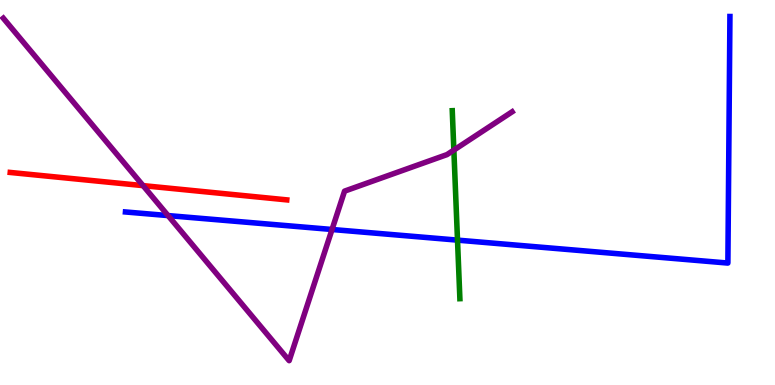[{'lines': ['blue', 'red'], 'intersections': []}, {'lines': ['green', 'red'], 'intersections': []}, {'lines': ['purple', 'red'], 'intersections': [{'x': 1.85, 'y': 5.18}]}, {'lines': ['blue', 'green'], 'intersections': [{'x': 5.9, 'y': 3.76}]}, {'lines': ['blue', 'purple'], 'intersections': [{'x': 2.17, 'y': 4.4}, {'x': 4.28, 'y': 4.04}]}, {'lines': ['green', 'purple'], 'intersections': [{'x': 5.86, 'y': 6.1}]}]